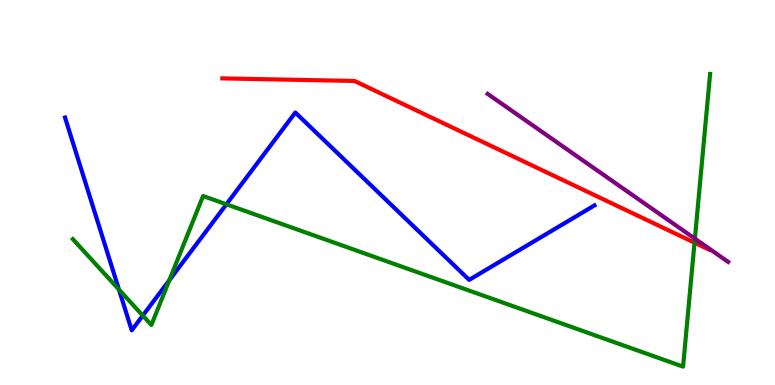[{'lines': ['blue', 'red'], 'intersections': []}, {'lines': ['green', 'red'], 'intersections': [{'x': 8.96, 'y': 3.7}]}, {'lines': ['purple', 'red'], 'intersections': []}, {'lines': ['blue', 'green'], 'intersections': [{'x': 1.53, 'y': 2.48}, {'x': 1.84, 'y': 1.8}, {'x': 2.18, 'y': 2.72}, {'x': 2.92, 'y': 4.69}]}, {'lines': ['blue', 'purple'], 'intersections': []}, {'lines': ['green', 'purple'], 'intersections': [{'x': 8.97, 'y': 3.8}]}]